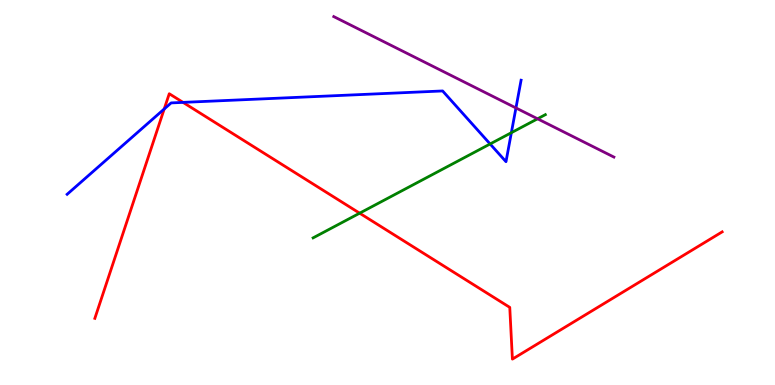[{'lines': ['blue', 'red'], 'intersections': [{'x': 2.12, 'y': 7.17}, {'x': 2.36, 'y': 7.34}]}, {'lines': ['green', 'red'], 'intersections': [{'x': 4.64, 'y': 4.46}]}, {'lines': ['purple', 'red'], 'intersections': []}, {'lines': ['blue', 'green'], 'intersections': [{'x': 6.32, 'y': 6.26}, {'x': 6.6, 'y': 6.55}]}, {'lines': ['blue', 'purple'], 'intersections': [{'x': 6.66, 'y': 7.2}]}, {'lines': ['green', 'purple'], 'intersections': [{'x': 6.94, 'y': 6.91}]}]